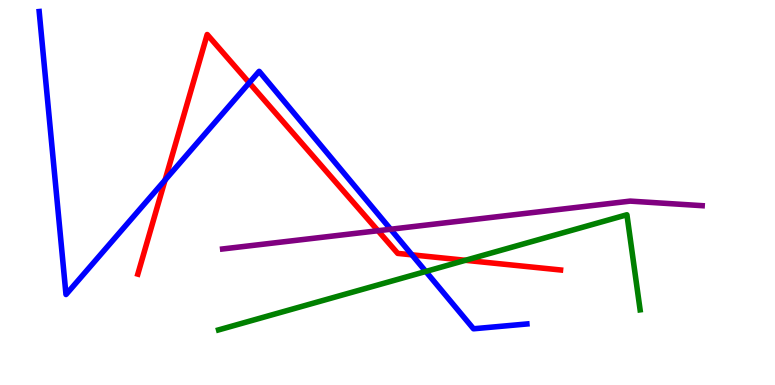[{'lines': ['blue', 'red'], 'intersections': [{'x': 2.13, 'y': 5.32}, {'x': 3.22, 'y': 7.85}, {'x': 5.32, 'y': 3.38}]}, {'lines': ['green', 'red'], 'intersections': [{'x': 6.01, 'y': 3.24}]}, {'lines': ['purple', 'red'], 'intersections': [{'x': 4.88, 'y': 4.01}]}, {'lines': ['blue', 'green'], 'intersections': [{'x': 5.49, 'y': 2.95}]}, {'lines': ['blue', 'purple'], 'intersections': [{'x': 5.04, 'y': 4.05}]}, {'lines': ['green', 'purple'], 'intersections': []}]